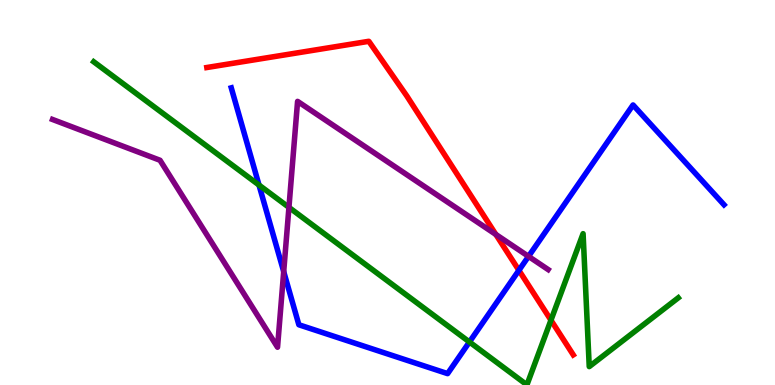[{'lines': ['blue', 'red'], 'intersections': [{'x': 6.7, 'y': 2.98}]}, {'lines': ['green', 'red'], 'intersections': [{'x': 7.11, 'y': 1.68}]}, {'lines': ['purple', 'red'], 'intersections': [{'x': 6.4, 'y': 3.91}]}, {'lines': ['blue', 'green'], 'intersections': [{'x': 3.34, 'y': 5.19}, {'x': 6.06, 'y': 1.12}]}, {'lines': ['blue', 'purple'], 'intersections': [{'x': 3.66, 'y': 2.94}, {'x': 6.82, 'y': 3.34}]}, {'lines': ['green', 'purple'], 'intersections': [{'x': 3.73, 'y': 4.61}]}]